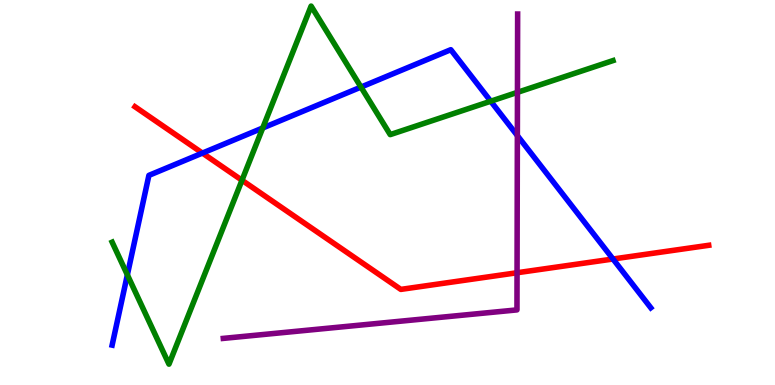[{'lines': ['blue', 'red'], 'intersections': [{'x': 2.61, 'y': 6.02}, {'x': 7.91, 'y': 3.27}]}, {'lines': ['green', 'red'], 'intersections': [{'x': 3.12, 'y': 5.32}]}, {'lines': ['purple', 'red'], 'intersections': [{'x': 6.67, 'y': 2.92}]}, {'lines': ['blue', 'green'], 'intersections': [{'x': 1.64, 'y': 2.86}, {'x': 3.39, 'y': 6.68}, {'x': 4.66, 'y': 7.74}, {'x': 6.33, 'y': 7.37}]}, {'lines': ['blue', 'purple'], 'intersections': [{'x': 6.68, 'y': 6.48}]}, {'lines': ['green', 'purple'], 'intersections': [{'x': 6.68, 'y': 7.6}]}]